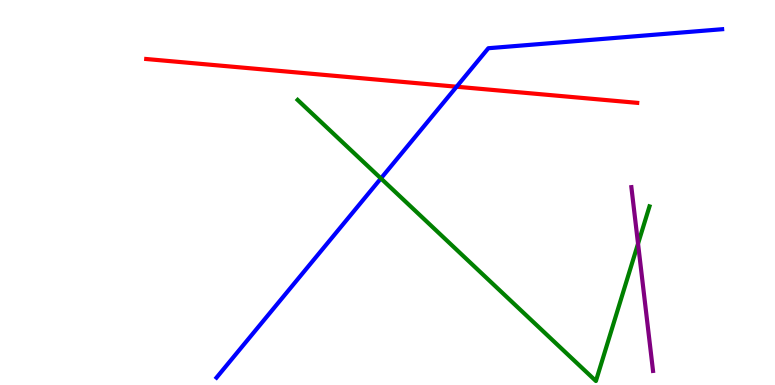[{'lines': ['blue', 'red'], 'intersections': [{'x': 5.89, 'y': 7.75}]}, {'lines': ['green', 'red'], 'intersections': []}, {'lines': ['purple', 'red'], 'intersections': []}, {'lines': ['blue', 'green'], 'intersections': [{'x': 4.92, 'y': 5.37}]}, {'lines': ['blue', 'purple'], 'intersections': []}, {'lines': ['green', 'purple'], 'intersections': [{'x': 8.23, 'y': 3.67}]}]